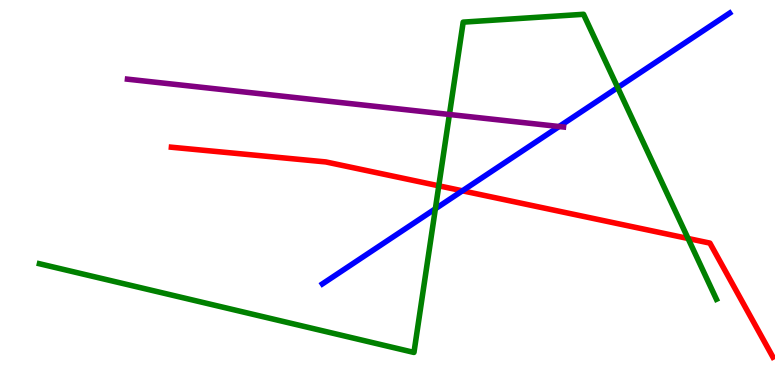[{'lines': ['blue', 'red'], 'intersections': [{'x': 5.97, 'y': 5.04}]}, {'lines': ['green', 'red'], 'intersections': [{'x': 5.66, 'y': 5.17}, {'x': 8.88, 'y': 3.81}]}, {'lines': ['purple', 'red'], 'intersections': []}, {'lines': ['blue', 'green'], 'intersections': [{'x': 5.62, 'y': 4.58}, {'x': 7.97, 'y': 7.73}]}, {'lines': ['blue', 'purple'], 'intersections': [{'x': 7.21, 'y': 6.71}]}, {'lines': ['green', 'purple'], 'intersections': [{'x': 5.8, 'y': 7.03}]}]